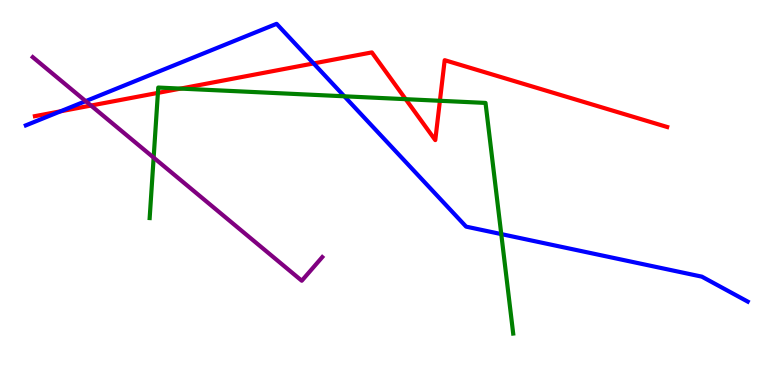[{'lines': ['blue', 'red'], 'intersections': [{'x': 0.781, 'y': 7.11}, {'x': 4.05, 'y': 8.35}]}, {'lines': ['green', 'red'], 'intersections': [{'x': 2.04, 'y': 7.59}, {'x': 2.33, 'y': 7.7}, {'x': 5.23, 'y': 7.42}, {'x': 5.68, 'y': 7.38}]}, {'lines': ['purple', 'red'], 'intersections': [{'x': 1.17, 'y': 7.26}]}, {'lines': ['blue', 'green'], 'intersections': [{'x': 4.44, 'y': 7.5}, {'x': 6.47, 'y': 3.92}]}, {'lines': ['blue', 'purple'], 'intersections': [{'x': 1.11, 'y': 7.37}]}, {'lines': ['green', 'purple'], 'intersections': [{'x': 1.98, 'y': 5.91}]}]